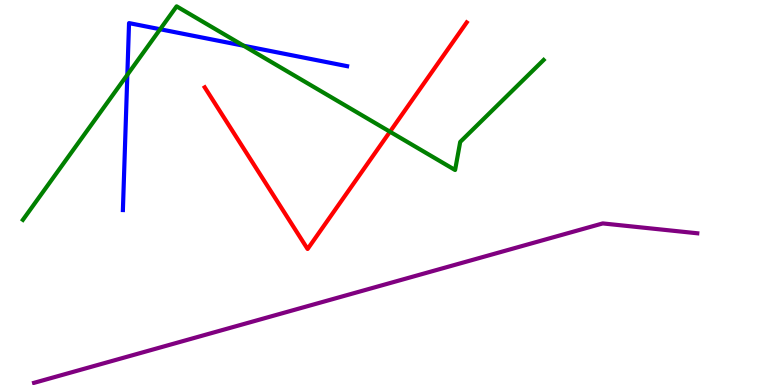[{'lines': ['blue', 'red'], 'intersections': []}, {'lines': ['green', 'red'], 'intersections': [{'x': 5.03, 'y': 6.58}]}, {'lines': ['purple', 'red'], 'intersections': []}, {'lines': ['blue', 'green'], 'intersections': [{'x': 1.64, 'y': 8.06}, {'x': 2.07, 'y': 9.24}, {'x': 3.14, 'y': 8.81}]}, {'lines': ['blue', 'purple'], 'intersections': []}, {'lines': ['green', 'purple'], 'intersections': []}]